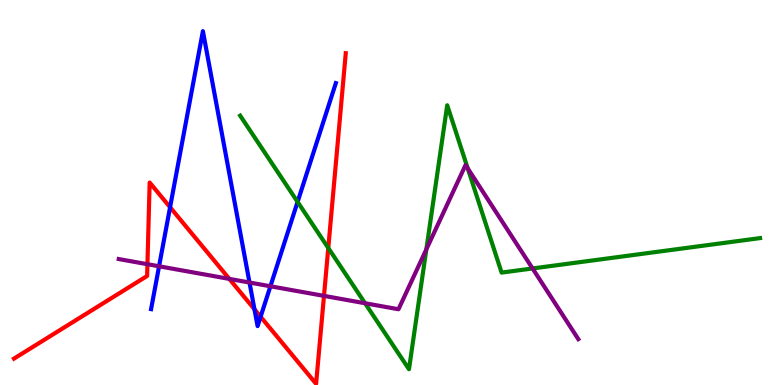[{'lines': ['blue', 'red'], 'intersections': [{'x': 2.19, 'y': 4.62}, {'x': 3.28, 'y': 1.97}, {'x': 3.36, 'y': 1.77}]}, {'lines': ['green', 'red'], 'intersections': [{'x': 4.24, 'y': 3.56}]}, {'lines': ['purple', 'red'], 'intersections': [{'x': 1.9, 'y': 3.14}, {'x': 2.96, 'y': 2.76}, {'x': 4.18, 'y': 2.31}]}, {'lines': ['blue', 'green'], 'intersections': [{'x': 3.84, 'y': 4.76}]}, {'lines': ['blue', 'purple'], 'intersections': [{'x': 2.05, 'y': 3.08}, {'x': 3.22, 'y': 2.66}, {'x': 3.49, 'y': 2.56}]}, {'lines': ['green', 'purple'], 'intersections': [{'x': 4.71, 'y': 2.12}, {'x': 5.5, 'y': 3.52}, {'x': 6.04, 'y': 5.63}, {'x': 6.87, 'y': 3.03}]}]